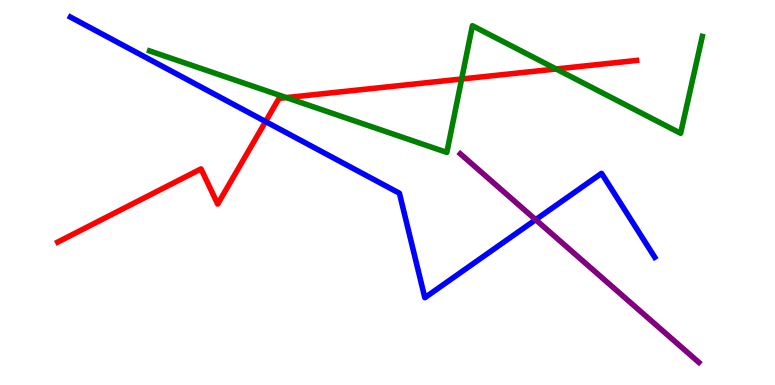[{'lines': ['blue', 'red'], 'intersections': [{'x': 3.43, 'y': 6.84}]}, {'lines': ['green', 'red'], 'intersections': [{'x': 3.69, 'y': 7.46}, {'x': 5.96, 'y': 7.95}, {'x': 7.18, 'y': 8.21}]}, {'lines': ['purple', 'red'], 'intersections': []}, {'lines': ['blue', 'green'], 'intersections': []}, {'lines': ['blue', 'purple'], 'intersections': [{'x': 6.91, 'y': 4.29}]}, {'lines': ['green', 'purple'], 'intersections': []}]